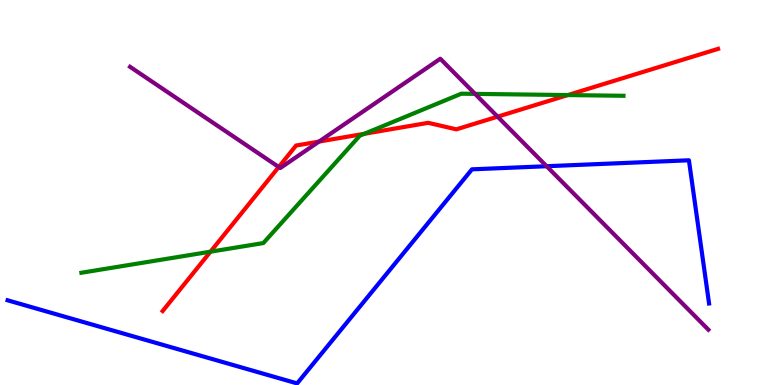[{'lines': ['blue', 'red'], 'intersections': []}, {'lines': ['green', 'red'], 'intersections': [{'x': 2.72, 'y': 3.46}, {'x': 4.7, 'y': 6.52}, {'x': 7.33, 'y': 7.53}]}, {'lines': ['purple', 'red'], 'intersections': [{'x': 3.6, 'y': 5.66}, {'x': 4.12, 'y': 6.32}, {'x': 6.42, 'y': 6.97}]}, {'lines': ['blue', 'green'], 'intersections': []}, {'lines': ['blue', 'purple'], 'intersections': [{'x': 7.05, 'y': 5.68}]}, {'lines': ['green', 'purple'], 'intersections': [{'x': 6.13, 'y': 7.56}]}]